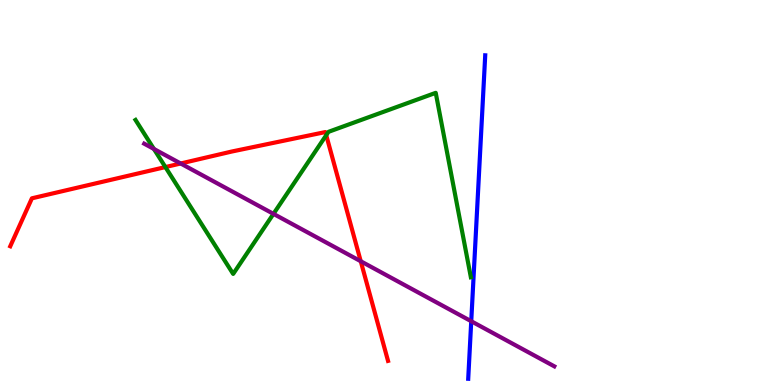[{'lines': ['blue', 'red'], 'intersections': []}, {'lines': ['green', 'red'], 'intersections': [{'x': 2.13, 'y': 5.66}, {'x': 4.21, 'y': 6.49}]}, {'lines': ['purple', 'red'], 'intersections': [{'x': 2.33, 'y': 5.75}, {'x': 4.65, 'y': 3.21}]}, {'lines': ['blue', 'green'], 'intersections': []}, {'lines': ['blue', 'purple'], 'intersections': [{'x': 6.08, 'y': 1.66}]}, {'lines': ['green', 'purple'], 'intersections': [{'x': 1.99, 'y': 6.13}, {'x': 3.53, 'y': 4.45}]}]